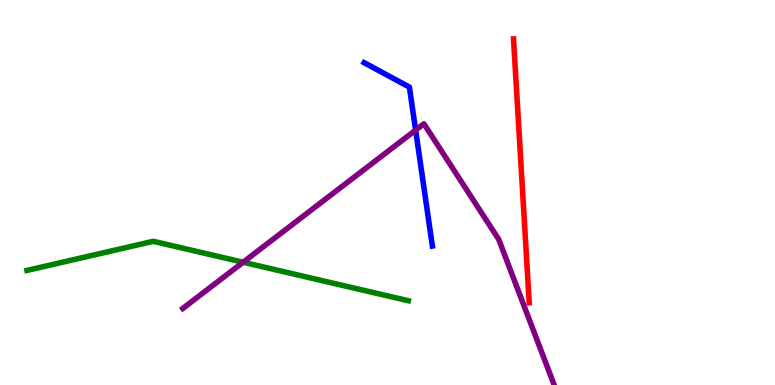[{'lines': ['blue', 'red'], 'intersections': []}, {'lines': ['green', 'red'], 'intersections': []}, {'lines': ['purple', 'red'], 'intersections': []}, {'lines': ['blue', 'green'], 'intersections': []}, {'lines': ['blue', 'purple'], 'intersections': [{'x': 5.36, 'y': 6.62}]}, {'lines': ['green', 'purple'], 'intersections': [{'x': 3.14, 'y': 3.19}]}]